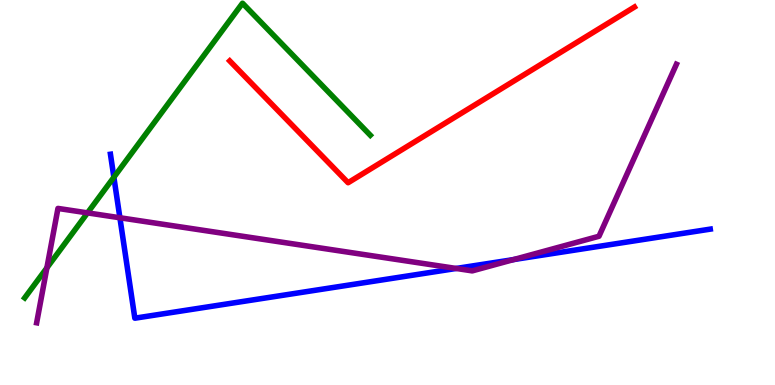[{'lines': ['blue', 'red'], 'intersections': []}, {'lines': ['green', 'red'], 'intersections': []}, {'lines': ['purple', 'red'], 'intersections': []}, {'lines': ['blue', 'green'], 'intersections': [{'x': 1.47, 'y': 5.4}]}, {'lines': ['blue', 'purple'], 'intersections': [{'x': 1.55, 'y': 4.34}, {'x': 5.89, 'y': 3.03}, {'x': 6.63, 'y': 3.26}]}, {'lines': ['green', 'purple'], 'intersections': [{'x': 0.605, 'y': 3.04}, {'x': 1.13, 'y': 4.47}]}]